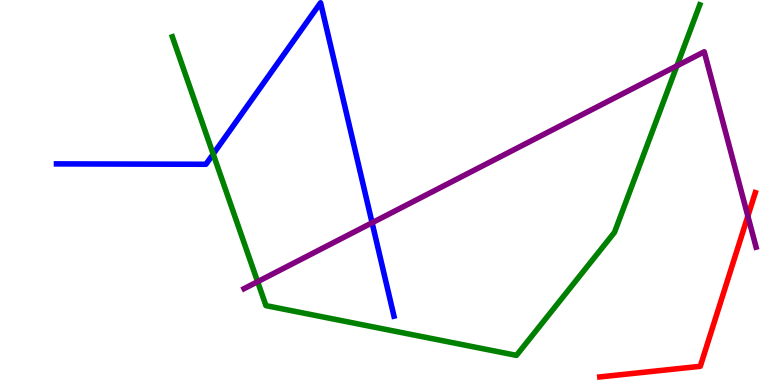[{'lines': ['blue', 'red'], 'intersections': []}, {'lines': ['green', 'red'], 'intersections': []}, {'lines': ['purple', 'red'], 'intersections': [{'x': 9.65, 'y': 4.39}]}, {'lines': ['blue', 'green'], 'intersections': [{'x': 2.75, 'y': 6.0}]}, {'lines': ['blue', 'purple'], 'intersections': [{'x': 4.8, 'y': 4.21}]}, {'lines': ['green', 'purple'], 'intersections': [{'x': 3.32, 'y': 2.68}, {'x': 8.73, 'y': 8.29}]}]